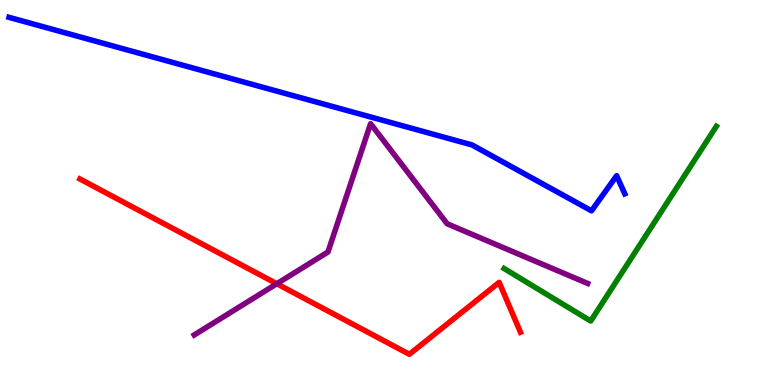[{'lines': ['blue', 'red'], 'intersections': []}, {'lines': ['green', 'red'], 'intersections': []}, {'lines': ['purple', 'red'], 'intersections': [{'x': 3.57, 'y': 2.63}]}, {'lines': ['blue', 'green'], 'intersections': []}, {'lines': ['blue', 'purple'], 'intersections': []}, {'lines': ['green', 'purple'], 'intersections': []}]